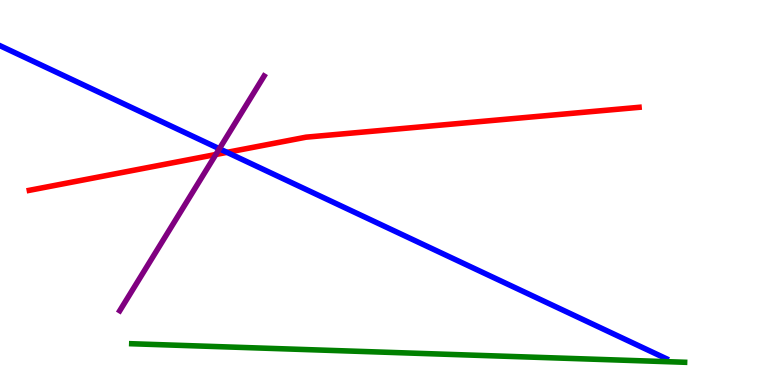[{'lines': ['blue', 'red'], 'intersections': [{'x': 2.93, 'y': 6.04}]}, {'lines': ['green', 'red'], 'intersections': []}, {'lines': ['purple', 'red'], 'intersections': [{'x': 2.78, 'y': 5.99}]}, {'lines': ['blue', 'green'], 'intersections': []}, {'lines': ['blue', 'purple'], 'intersections': [{'x': 2.83, 'y': 6.14}]}, {'lines': ['green', 'purple'], 'intersections': []}]